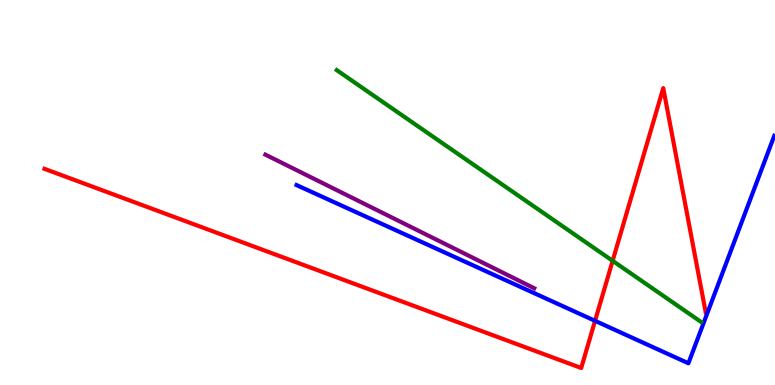[{'lines': ['blue', 'red'], 'intersections': [{'x': 7.68, 'y': 1.67}]}, {'lines': ['green', 'red'], 'intersections': [{'x': 7.9, 'y': 3.23}]}, {'lines': ['purple', 'red'], 'intersections': []}, {'lines': ['blue', 'green'], 'intersections': []}, {'lines': ['blue', 'purple'], 'intersections': []}, {'lines': ['green', 'purple'], 'intersections': []}]